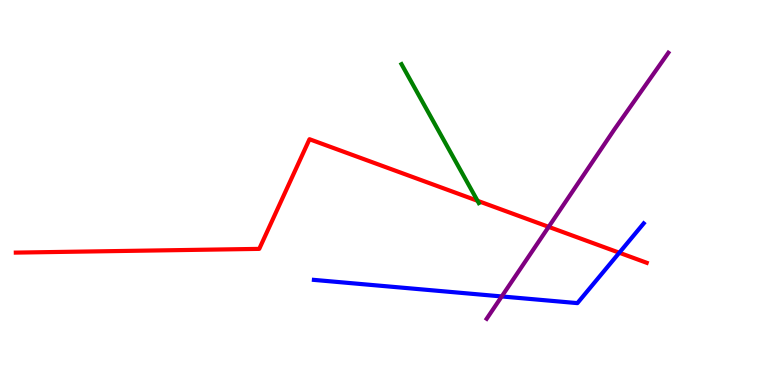[{'lines': ['blue', 'red'], 'intersections': [{'x': 7.99, 'y': 3.44}]}, {'lines': ['green', 'red'], 'intersections': [{'x': 6.16, 'y': 4.78}]}, {'lines': ['purple', 'red'], 'intersections': [{'x': 7.08, 'y': 4.11}]}, {'lines': ['blue', 'green'], 'intersections': []}, {'lines': ['blue', 'purple'], 'intersections': [{'x': 6.47, 'y': 2.3}]}, {'lines': ['green', 'purple'], 'intersections': []}]